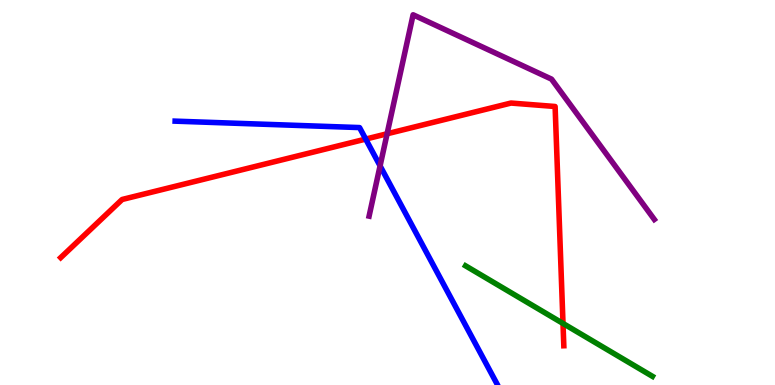[{'lines': ['blue', 'red'], 'intersections': [{'x': 4.72, 'y': 6.39}]}, {'lines': ['green', 'red'], 'intersections': [{'x': 7.26, 'y': 1.6}]}, {'lines': ['purple', 'red'], 'intersections': [{'x': 4.99, 'y': 6.53}]}, {'lines': ['blue', 'green'], 'intersections': []}, {'lines': ['blue', 'purple'], 'intersections': [{'x': 4.9, 'y': 5.69}]}, {'lines': ['green', 'purple'], 'intersections': []}]